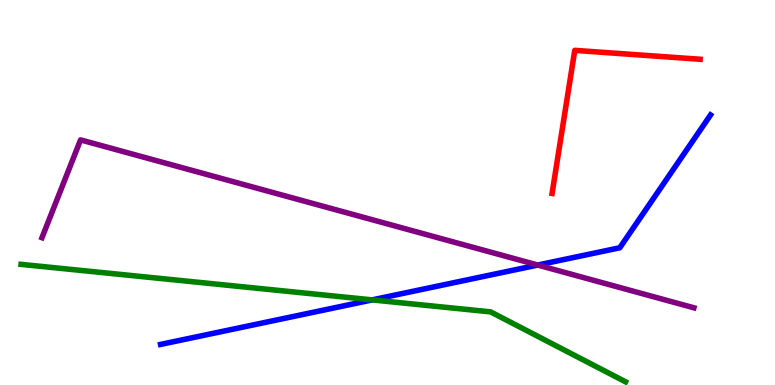[{'lines': ['blue', 'red'], 'intersections': []}, {'lines': ['green', 'red'], 'intersections': []}, {'lines': ['purple', 'red'], 'intersections': []}, {'lines': ['blue', 'green'], 'intersections': [{'x': 4.8, 'y': 2.21}]}, {'lines': ['blue', 'purple'], 'intersections': [{'x': 6.94, 'y': 3.12}]}, {'lines': ['green', 'purple'], 'intersections': []}]